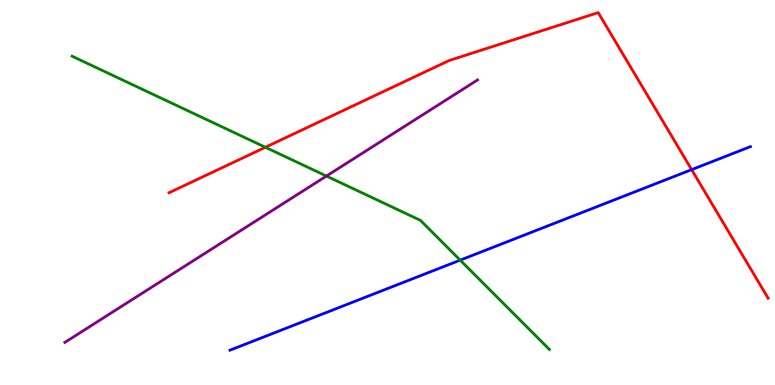[{'lines': ['blue', 'red'], 'intersections': [{'x': 8.92, 'y': 5.59}]}, {'lines': ['green', 'red'], 'intersections': [{'x': 3.42, 'y': 6.17}]}, {'lines': ['purple', 'red'], 'intersections': []}, {'lines': ['blue', 'green'], 'intersections': [{'x': 5.94, 'y': 3.24}]}, {'lines': ['blue', 'purple'], 'intersections': []}, {'lines': ['green', 'purple'], 'intersections': [{'x': 4.21, 'y': 5.43}]}]